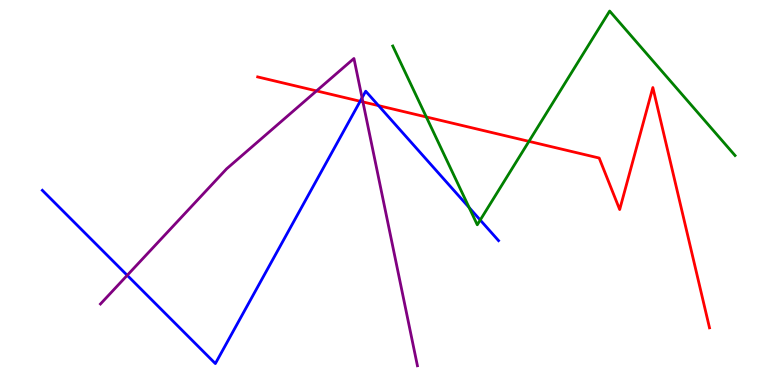[{'lines': ['blue', 'red'], 'intersections': [{'x': 4.65, 'y': 7.37}, {'x': 4.88, 'y': 7.26}]}, {'lines': ['green', 'red'], 'intersections': [{'x': 5.5, 'y': 6.96}, {'x': 6.83, 'y': 6.33}]}, {'lines': ['purple', 'red'], 'intersections': [{'x': 4.08, 'y': 7.64}, {'x': 4.68, 'y': 7.35}]}, {'lines': ['blue', 'green'], 'intersections': [{'x': 6.05, 'y': 4.61}, {'x': 6.2, 'y': 4.28}]}, {'lines': ['blue', 'purple'], 'intersections': [{'x': 1.64, 'y': 2.85}, {'x': 4.67, 'y': 7.46}]}, {'lines': ['green', 'purple'], 'intersections': []}]